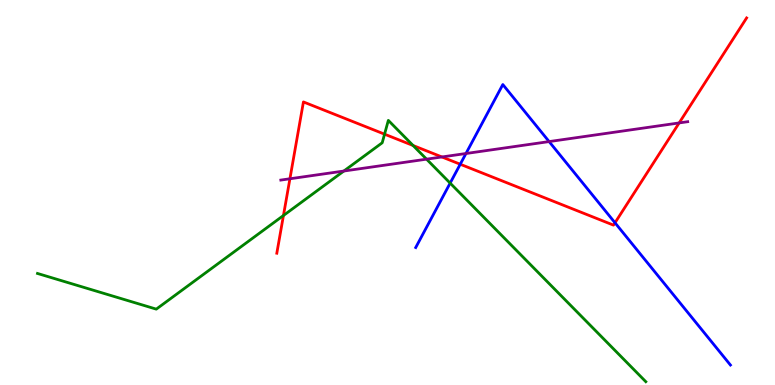[{'lines': ['blue', 'red'], 'intersections': [{'x': 5.94, 'y': 5.73}, {'x': 7.94, 'y': 4.21}]}, {'lines': ['green', 'red'], 'intersections': [{'x': 3.66, 'y': 4.4}, {'x': 4.96, 'y': 6.51}, {'x': 5.33, 'y': 6.22}]}, {'lines': ['purple', 'red'], 'intersections': [{'x': 3.74, 'y': 5.36}, {'x': 5.7, 'y': 5.92}, {'x': 8.76, 'y': 6.81}]}, {'lines': ['blue', 'green'], 'intersections': [{'x': 5.81, 'y': 5.24}]}, {'lines': ['blue', 'purple'], 'intersections': [{'x': 6.01, 'y': 6.01}, {'x': 7.09, 'y': 6.32}]}, {'lines': ['green', 'purple'], 'intersections': [{'x': 4.44, 'y': 5.56}, {'x': 5.5, 'y': 5.87}]}]